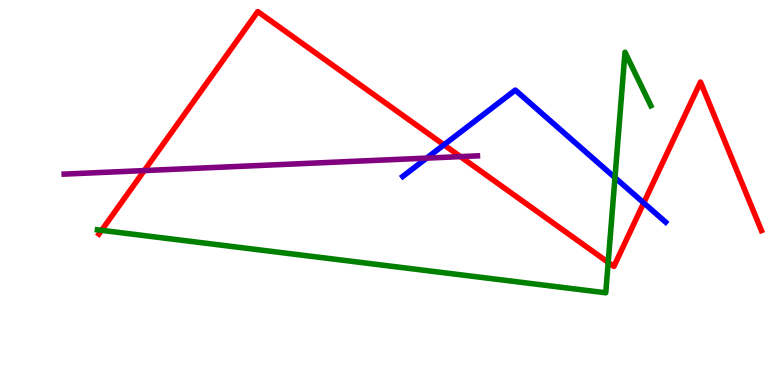[{'lines': ['blue', 'red'], 'intersections': [{'x': 5.73, 'y': 6.24}, {'x': 8.31, 'y': 4.73}]}, {'lines': ['green', 'red'], 'intersections': [{'x': 1.31, 'y': 4.02}, {'x': 7.85, 'y': 3.19}]}, {'lines': ['purple', 'red'], 'intersections': [{'x': 1.86, 'y': 5.57}, {'x': 5.94, 'y': 5.93}]}, {'lines': ['blue', 'green'], 'intersections': [{'x': 7.93, 'y': 5.39}]}, {'lines': ['blue', 'purple'], 'intersections': [{'x': 5.51, 'y': 5.89}]}, {'lines': ['green', 'purple'], 'intersections': []}]